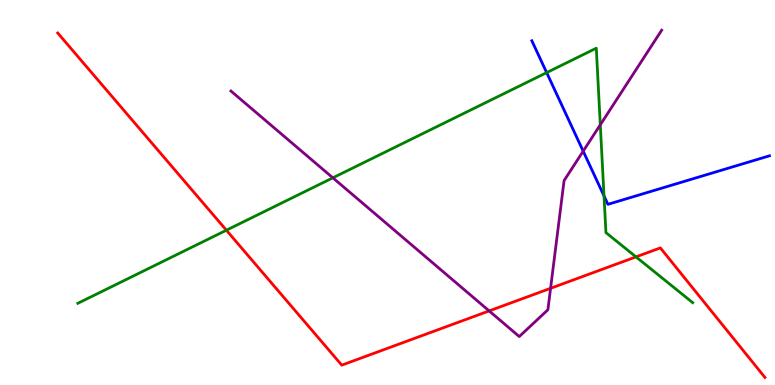[{'lines': ['blue', 'red'], 'intersections': []}, {'lines': ['green', 'red'], 'intersections': [{'x': 2.92, 'y': 4.02}, {'x': 8.21, 'y': 3.33}]}, {'lines': ['purple', 'red'], 'intersections': [{'x': 6.31, 'y': 1.92}, {'x': 7.1, 'y': 2.51}]}, {'lines': ['blue', 'green'], 'intersections': [{'x': 7.05, 'y': 8.11}, {'x': 7.79, 'y': 4.91}]}, {'lines': ['blue', 'purple'], 'intersections': [{'x': 7.53, 'y': 6.07}]}, {'lines': ['green', 'purple'], 'intersections': [{'x': 4.3, 'y': 5.38}, {'x': 7.75, 'y': 6.76}]}]